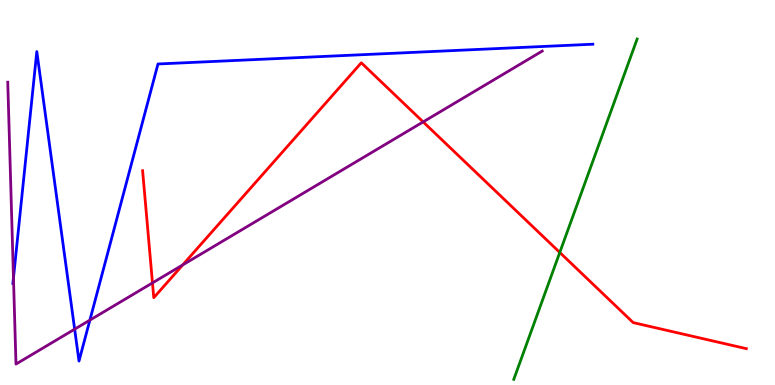[{'lines': ['blue', 'red'], 'intersections': []}, {'lines': ['green', 'red'], 'intersections': [{'x': 7.22, 'y': 3.44}]}, {'lines': ['purple', 'red'], 'intersections': [{'x': 1.97, 'y': 2.65}, {'x': 2.36, 'y': 3.12}, {'x': 5.46, 'y': 6.83}]}, {'lines': ['blue', 'green'], 'intersections': []}, {'lines': ['blue', 'purple'], 'intersections': [{'x': 0.174, 'y': 2.78}, {'x': 0.963, 'y': 1.45}, {'x': 1.16, 'y': 1.68}]}, {'lines': ['green', 'purple'], 'intersections': []}]